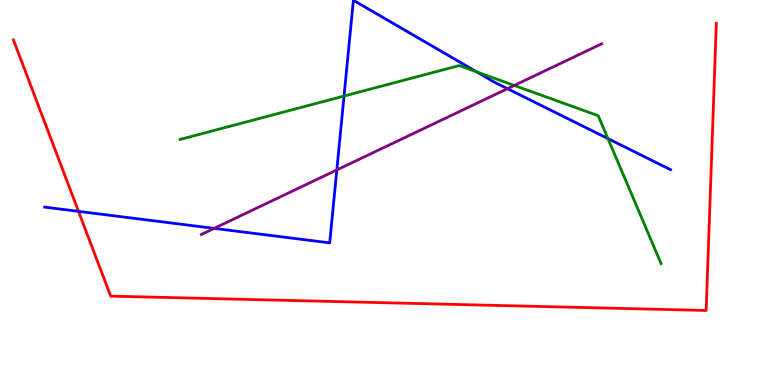[{'lines': ['blue', 'red'], 'intersections': [{'x': 1.01, 'y': 4.51}]}, {'lines': ['green', 'red'], 'intersections': []}, {'lines': ['purple', 'red'], 'intersections': []}, {'lines': ['blue', 'green'], 'intersections': [{'x': 4.44, 'y': 7.51}, {'x': 6.15, 'y': 8.13}, {'x': 7.84, 'y': 6.4}]}, {'lines': ['blue', 'purple'], 'intersections': [{'x': 2.76, 'y': 4.07}, {'x': 4.35, 'y': 5.59}, {'x': 6.55, 'y': 7.7}]}, {'lines': ['green', 'purple'], 'intersections': [{'x': 6.64, 'y': 7.78}]}]